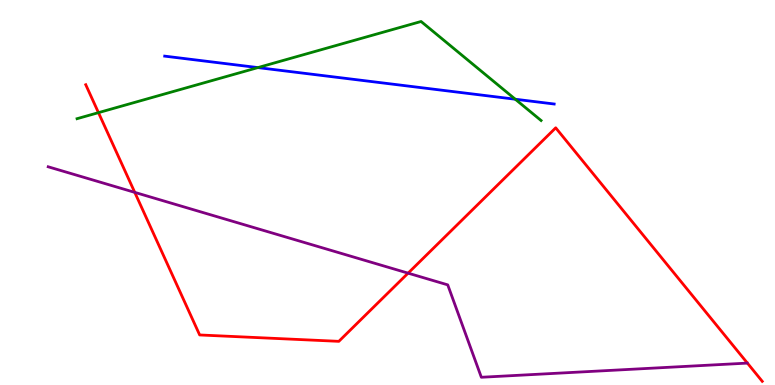[{'lines': ['blue', 'red'], 'intersections': []}, {'lines': ['green', 'red'], 'intersections': [{'x': 1.27, 'y': 7.07}]}, {'lines': ['purple', 'red'], 'intersections': [{'x': 1.74, 'y': 5.0}, {'x': 5.27, 'y': 2.91}]}, {'lines': ['blue', 'green'], 'intersections': [{'x': 3.33, 'y': 8.24}, {'x': 6.65, 'y': 7.42}]}, {'lines': ['blue', 'purple'], 'intersections': []}, {'lines': ['green', 'purple'], 'intersections': []}]